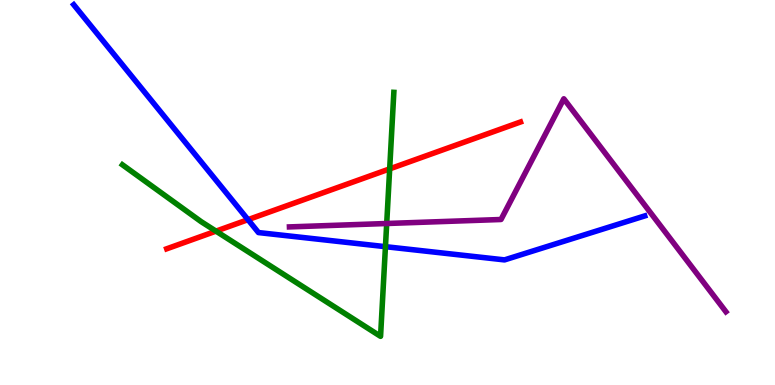[{'lines': ['blue', 'red'], 'intersections': [{'x': 3.2, 'y': 4.29}]}, {'lines': ['green', 'red'], 'intersections': [{'x': 2.79, 'y': 4.0}, {'x': 5.03, 'y': 5.61}]}, {'lines': ['purple', 'red'], 'intersections': []}, {'lines': ['blue', 'green'], 'intersections': [{'x': 4.97, 'y': 3.59}]}, {'lines': ['blue', 'purple'], 'intersections': []}, {'lines': ['green', 'purple'], 'intersections': [{'x': 4.99, 'y': 4.19}]}]